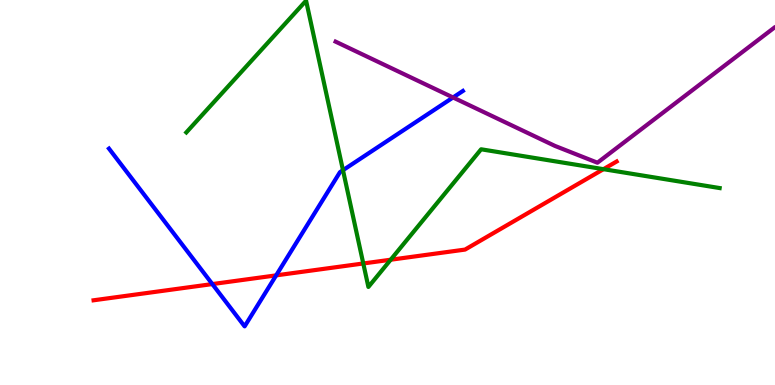[{'lines': ['blue', 'red'], 'intersections': [{'x': 2.74, 'y': 2.62}, {'x': 3.56, 'y': 2.85}]}, {'lines': ['green', 'red'], 'intersections': [{'x': 4.69, 'y': 3.16}, {'x': 5.04, 'y': 3.25}, {'x': 7.79, 'y': 5.61}]}, {'lines': ['purple', 'red'], 'intersections': []}, {'lines': ['blue', 'green'], 'intersections': [{'x': 4.43, 'y': 5.58}]}, {'lines': ['blue', 'purple'], 'intersections': [{'x': 5.85, 'y': 7.47}]}, {'lines': ['green', 'purple'], 'intersections': []}]